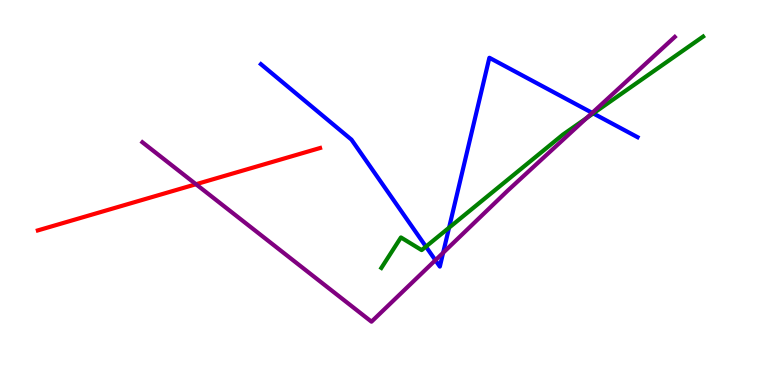[{'lines': ['blue', 'red'], 'intersections': []}, {'lines': ['green', 'red'], 'intersections': []}, {'lines': ['purple', 'red'], 'intersections': [{'x': 2.53, 'y': 5.21}]}, {'lines': ['blue', 'green'], 'intersections': [{'x': 5.5, 'y': 3.59}, {'x': 5.79, 'y': 4.09}, {'x': 7.65, 'y': 7.05}]}, {'lines': ['blue', 'purple'], 'intersections': [{'x': 5.62, 'y': 3.24}, {'x': 5.72, 'y': 3.44}, {'x': 7.64, 'y': 7.07}]}, {'lines': ['green', 'purple'], 'intersections': [{'x': 7.57, 'y': 6.93}]}]